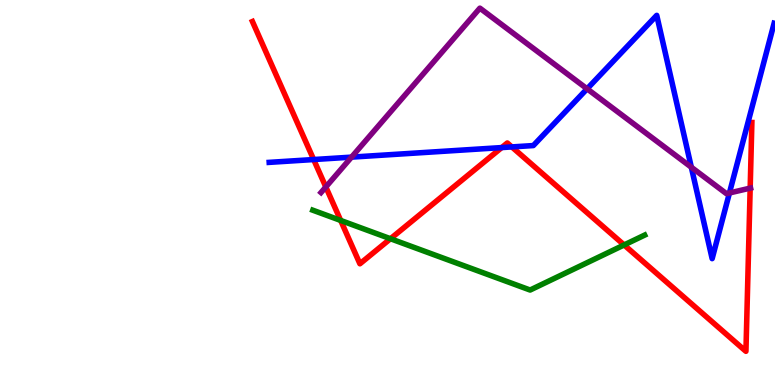[{'lines': ['blue', 'red'], 'intersections': [{'x': 4.05, 'y': 5.86}, {'x': 6.47, 'y': 6.17}, {'x': 6.6, 'y': 6.18}]}, {'lines': ['green', 'red'], 'intersections': [{'x': 4.4, 'y': 4.27}, {'x': 5.04, 'y': 3.8}, {'x': 8.05, 'y': 3.64}]}, {'lines': ['purple', 'red'], 'intersections': [{'x': 4.2, 'y': 5.14}, {'x': 9.68, 'y': 5.11}]}, {'lines': ['blue', 'green'], 'intersections': []}, {'lines': ['blue', 'purple'], 'intersections': [{'x': 4.54, 'y': 5.92}, {'x': 7.58, 'y': 7.69}, {'x': 8.92, 'y': 5.66}, {'x': 9.41, 'y': 4.99}]}, {'lines': ['green', 'purple'], 'intersections': []}]